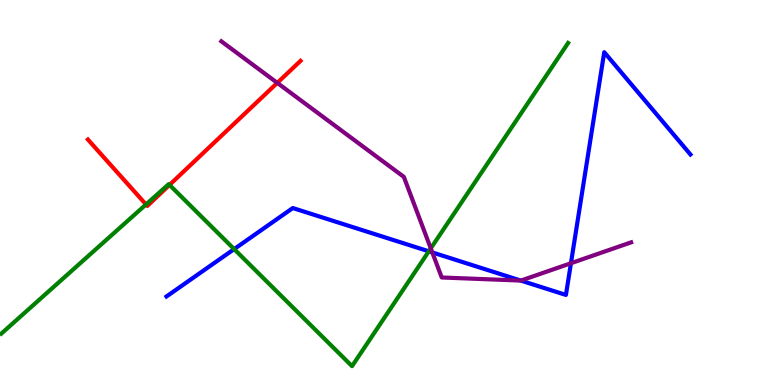[{'lines': ['blue', 'red'], 'intersections': []}, {'lines': ['green', 'red'], 'intersections': [{'x': 1.88, 'y': 4.69}, {'x': 2.19, 'y': 5.2}]}, {'lines': ['purple', 'red'], 'intersections': [{'x': 3.58, 'y': 7.85}]}, {'lines': ['blue', 'green'], 'intersections': [{'x': 3.02, 'y': 3.53}, {'x': 5.53, 'y': 3.47}]}, {'lines': ['blue', 'purple'], 'intersections': [{'x': 5.58, 'y': 3.44}, {'x': 6.72, 'y': 2.71}, {'x': 7.37, 'y': 3.16}]}, {'lines': ['green', 'purple'], 'intersections': [{'x': 5.56, 'y': 3.55}]}]